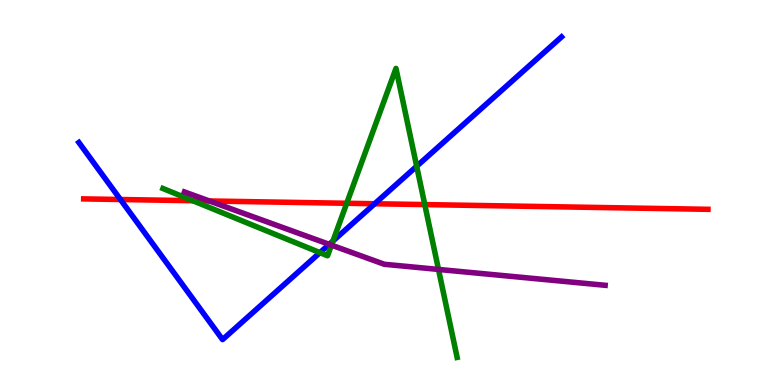[{'lines': ['blue', 'red'], 'intersections': [{'x': 1.55, 'y': 4.82}, {'x': 4.83, 'y': 4.71}]}, {'lines': ['green', 'red'], 'intersections': [{'x': 2.49, 'y': 4.79}, {'x': 4.47, 'y': 4.72}, {'x': 5.48, 'y': 4.69}]}, {'lines': ['purple', 'red'], 'intersections': [{'x': 2.7, 'y': 4.78}]}, {'lines': ['blue', 'green'], 'intersections': [{'x': 4.13, 'y': 3.44}, {'x': 4.3, 'y': 3.74}, {'x': 5.38, 'y': 5.68}]}, {'lines': ['blue', 'purple'], 'intersections': [{'x': 4.25, 'y': 3.65}]}, {'lines': ['green', 'purple'], 'intersections': [{'x': 4.28, 'y': 3.63}, {'x': 5.66, 'y': 3.0}]}]